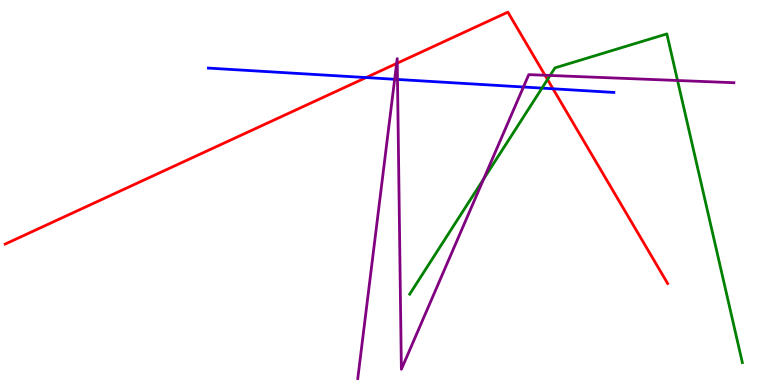[{'lines': ['blue', 'red'], 'intersections': [{'x': 4.72, 'y': 7.99}, {'x': 7.14, 'y': 7.69}]}, {'lines': ['green', 'red'], 'intersections': [{'x': 7.06, 'y': 7.94}]}, {'lines': ['purple', 'red'], 'intersections': [{'x': 5.12, 'y': 8.35}, {'x': 5.13, 'y': 8.36}, {'x': 7.03, 'y': 8.04}]}, {'lines': ['blue', 'green'], 'intersections': [{'x': 6.99, 'y': 7.71}]}, {'lines': ['blue', 'purple'], 'intersections': [{'x': 5.09, 'y': 7.94}, {'x': 5.13, 'y': 7.94}, {'x': 6.75, 'y': 7.74}]}, {'lines': ['green', 'purple'], 'intersections': [{'x': 6.24, 'y': 5.35}, {'x': 7.1, 'y': 8.04}, {'x': 8.74, 'y': 7.91}]}]